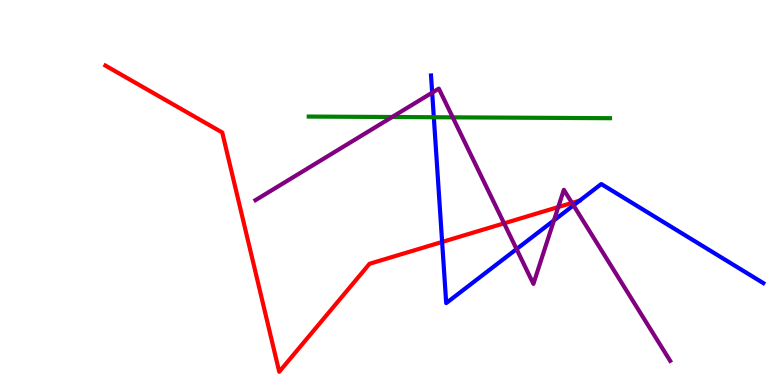[{'lines': ['blue', 'red'], 'intersections': [{'x': 5.7, 'y': 3.72}]}, {'lines': ['green', 'red'], 'intersections': []}, {'lines': ['purple', 'red'], 'intersections': [{'x': 6.5, 'y': 4.2}, {'x': 7.2, 'y': 4.62}, {'x': 7.38, 'y': 4.73}]}, {'lines': ['blue', 'green'], 'intersections': [{'x': 5.6, 'y': 6.95}]}, {'lines': ['blue', 'purple'], 'intersections': [{'x': 5.58, 'y': 7.59}, {'x': 6.67, 'y': 3.53}, {'x': 7.15, 'y': 4.28}, {'x': 7.4, 'y': 4.67}]}, {'lines': ['green', 'purple'], 'intersections': [{'x': 5.06, 'y': 6.96}, {'x': 5.84, 'y': 6.95}]}]